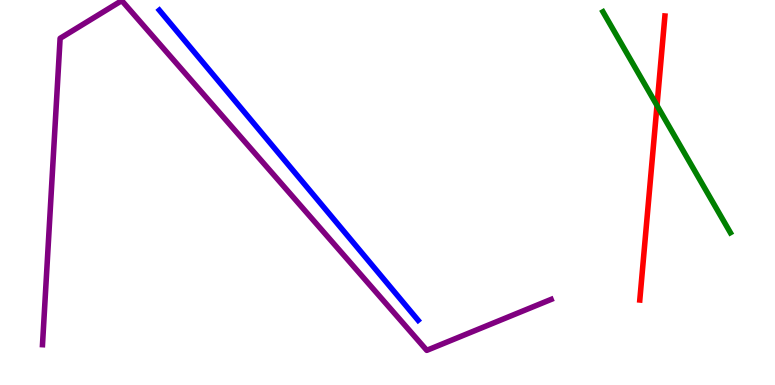[{'lines': ['blue', 'red'], 'intersections': []}, {'lines': ['green', 'red'], 'intersections': [{'x': 8.48, 'y': 7.26}]}, {'lines': ['purple', 'red'], 'intersections': []}, {'lines': ['blue', 'green'], 'intersections': []}, {'lines': ['blue', 'purple'], 'intersections': []}, {'lines': ['green', 'purple'], 'intersections': []}]